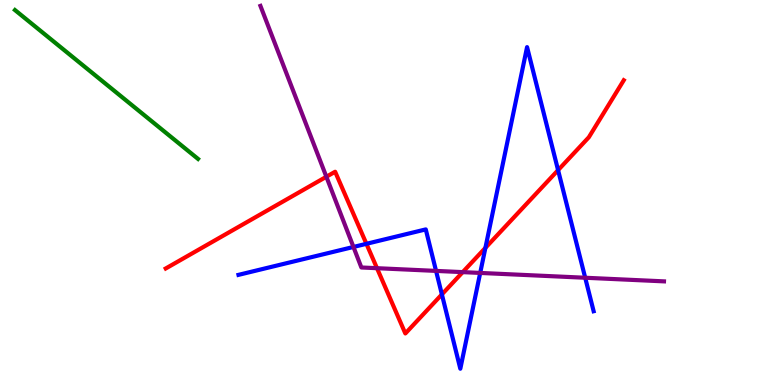[{'lines': ['blue', 'red'], 'intersections': [{'x': 4.73, 'y': 3.67}, {'x': 5.7, 'y': 2.35}, {'x': 6.26, 'y': 3.56}, {'x': 7.2, 'y': 5.58}]}, {'lines': ['green', 'red'], 'intersections': []}, {'lines': ['purple', 'red'], 'intersections': [{'x': 4.21, 'y': 5.41}, {'x': 4.86, 'y': 3.03}, {'x': 5.97, 'y': 2.93}]}, {'lines': ['blue', 'green'], 'intersections': []}, {'lines': ['blue', 'purple'], 'intersections': [{'x': 4.56, 'y': 3.59}, {'x': 5.63, 'y': 2.96}, {'x': 6.2, 'y': 2.91}, {'x': 7.55, 'y': 2.79}]}, {'lines': ['green', 'purple'], 'intersections': []}]